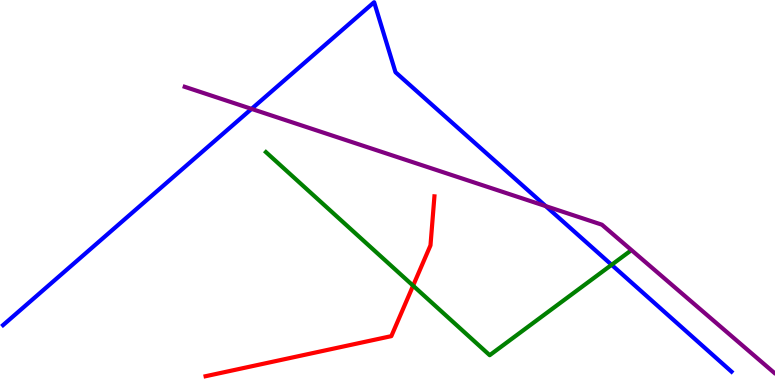[{'lines': ['blue', 'red'], 'intersections': []}, {'lines': ['green', 'red'], 'intersections': [{'x': 5.33, 'y': 2.58}]}, {'lines': ['purple', 'red'], 'intersections': []}, {'lines': ['blue', 'green'], 'intersections': [{'x': 7.89, 'y': 3.12}]}, {'lines': ['blue', 'purple'], 'intersections': [{'x': 3.25, 'y': 7.17}, {'x': 7.04, 'y': 4.65}]}, {'lines': ['green', 'purple'], 'intersections': []}]